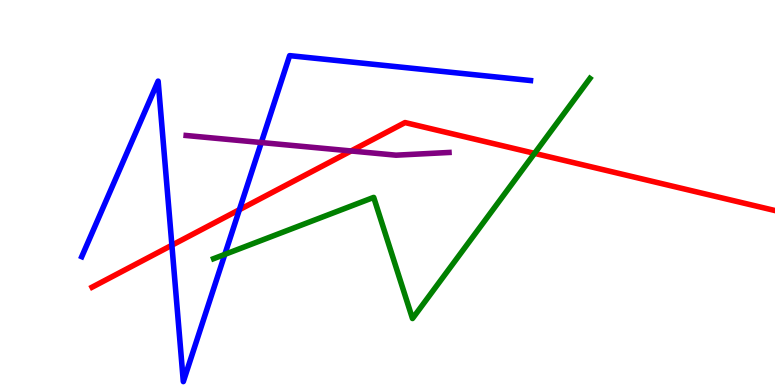[{'lines': ['blue', 'red'], 'intersections': [{'x': 2.22, 'y': 3.63}, {'x': 3.09, 'y': 4.55}]}, {'lines': ['green', 'red'], 'intersections': [{'x': 6.9, 'y': 6.02}]}, {'lines': ['purple', 'red'], 'intersections': [{'x': 4.53, 'y': 6.08}]}, {'lines': ['blue', 'green'], 'intersections': [{'x': 2.9, 'y': 3.39}]}, {'lines': ['blue', 'purple'], 'intersections': [{'x': 3.37, 'y': 6.3}]}, {'lines': ['green', 'purple'], 'intersections': []}]